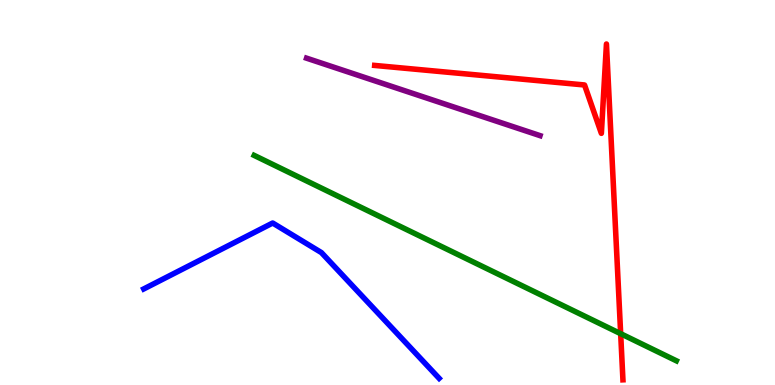[{'lines': ['blue', 'red'], 'intersections': []}, {'lines': ['green', 'red'], 'intersections': [{'x': 8.01, 'y': 1.33}]}, {'lines': ['purple', 'red'], 'intersections': []}, {'lines': ['blue', 'green'], 'intersections': []}, {'lines': ['blue', 'purple'], 'intersections': []}, {'lines': ['green', 'purple'], 'intersections': []}]